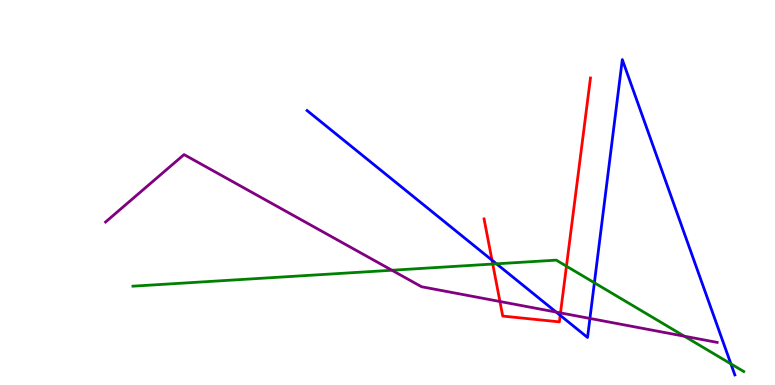[{'lines': ['blue', 'red'], 'intersections': [{'x': 6.35, 'y': 3.24}, {'x': 7.23, 'y': 1.81}]}, {'lines': ['green', 'red'], 'intersections': [{'x': 6.36, 'y': 3.14}, {'x': 7.31, 'y': 3.09}]}, {'lines': ['purple', 'red'], 'intersections': [{'x': 6.45, 'y': 2.17}, {'x': 7.23, 'y': 1.87}]}, {'lines': ['blue', 'green'], 'intersections': [{'x': 6.41, 'y': 3.15}, {'x': 7.67, 'y': 2.66}, {'x': 9.43, 'y': 0.549}]}, {'lines': ['blue', 'purple'], 'intersections': [{'x': 7.18, 'y': 1.89}, {'x': 7.61, 'y': 1.73}]}, {'lines': ['green', 'purple'], 'intersections': [{'x': 5.06, 'y': 2.98}, {'x': 8.83, 'y': 1.27}]}]